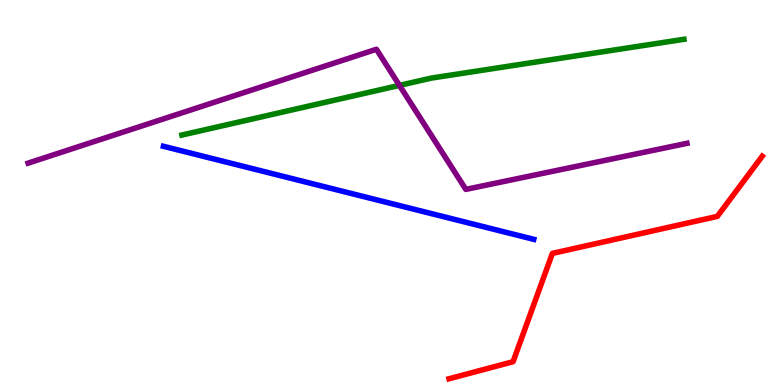[{'lines': ['blue', 'red'], 'intersections': []}, {'lines': ['green', 'red'], 'intersections': []}, {'lines': ['purple', 'red'], 'intersections': []}, {'lines': ['blue', 'green'], 'intersections': []}, {'lines': ['blue', 'purple'], 'intersections': []}, {'lines': ['green', 'purple'], 'intersections': [{'x': 5.15, 'y': 7.78}]}]